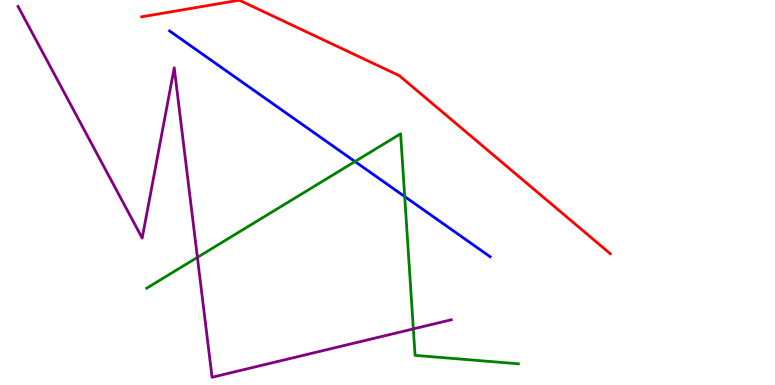[{'lines': ['blue', 'red'], 'intersections': []}, {'lines': ['green', 'red'], 'intersections': []}, {'lines': ['purple', 'red'], 'intersections': []}, {'lines': ['blue', 'green'], 'intersections': [{'x': 4.58, 'y': 5.8}, {'x': 5.22, 'y': 4.89}]}, {'lines': ['blue', 'purple'], 'intersections': []}, {'lines': ['green', 'purple'], 'intersections': [{'x': 2.55, 'y': 3.32}, {'x': 5.33, 'y': 1.46}]}]